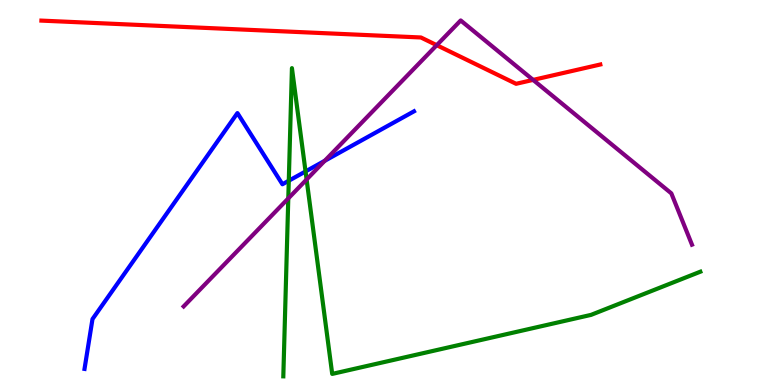[{'lines': ['blue', 'red'], 'intersections': []}, {'lines': ['green', 'red'], 'intersections': []}, {'lines': ['purple', 'red'], 'intersections': [{'x': 5.64, 'y': 8.83}, {'x': 6.88, 'y': 7.92}]}, {'lines': ['blue', 'green'], 'intersections': [{'x': 3.73, 'y': 5.31}, {'x': 3.94, 'y': 5.55}]}, {'lines': ['blue', 'purple'], 'intersections': [{'x': 4.19, 'y': 5.82}]}, {'lines': ['green', 'purple'], 'intersections': [{'x': 3.72, 'y': 4.85}, {'x': 3.96, 'y': 5.34}]}]